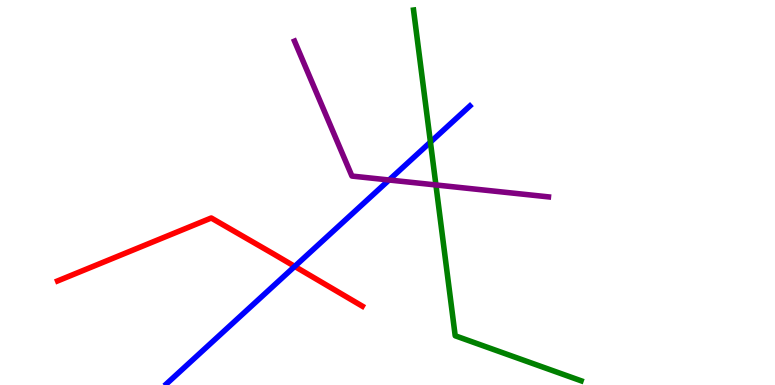[{'lines': ['blue', 'red'], 'intersections': [{'x': 3.8, 'y': 3.08}]}, {'lines': ['green', 'red'], 'intersections': []}, {'lines': ['purple', 'red'], 'intersections': []}, {'lines': ['blue', 'green'], 'intersections': [{'x': 5.55, 'y': 6.31}]}, {'lines': ['blue', 'purple'], 'intersections': [{'x': 5.02, 'y': 5.32}]}, {'lines': ['green', 'purple'], 'intersections': [{'x': 5.62, 'y': 5.2}]}]